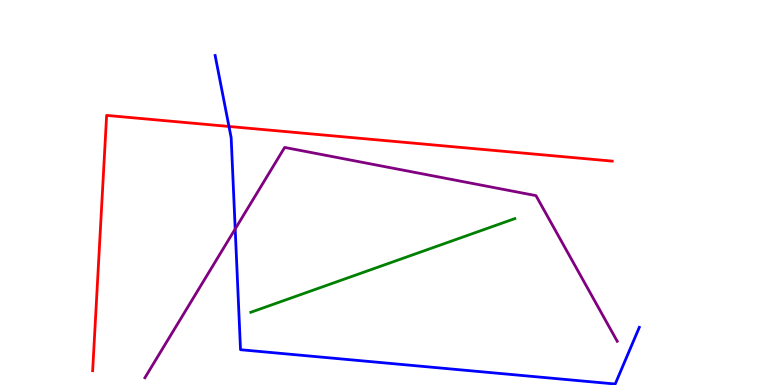[{'lines': ['blue', 'red'], 'intersections': [{'x': 2.95, 'y': 6.72}]}, {'lines': ['green', 'red'], 'intersections': []}, {'lines': ['purple', 'red'], 'intersections': []}, {'lines': ['blue', 'green'], 'intersections': []}, {'lines': ['blue', 'purple'], 'intersections': [{'x': 3.03, 'y': 4.05}]}, {'lines': ['green', 'purple'], 'intersections': []}]